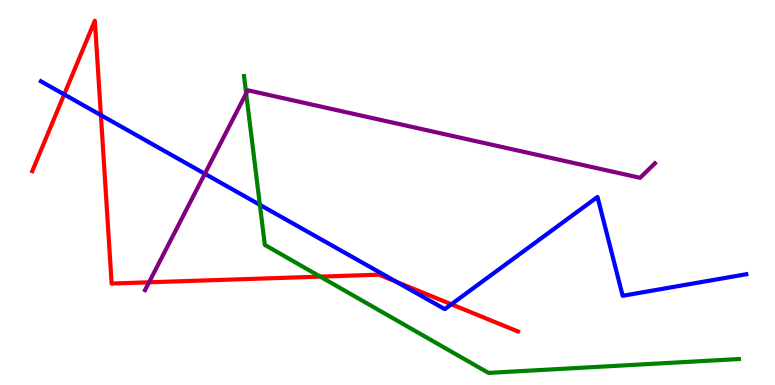[{'lines': ['blue', 'red'], 'intersections': [{'x': 0.828, 'y': 7.55}, {'x': 1.3, 'y': 7.01}, {'x': 5.12, 'y': 2.68}, {'x': 5.82, 'y': 2.1}]}, {'lines': ['green', 'red'], 'intersections': [{'x': 4.13, 'y': 2.81}]}, {'lines': ['purple', 'red'], 'intersections': [{'x': 1.92, 'y': 2.67}]}, {'lines': ['blue', 'green'], 'intersections': [{'x': 3.35, 'y': 4.68}]}, {'lines': ['blue', 'purple'], 'intersections': [{'x': 2.64, 'y': 5.49}]}, {'lines': ['green', 'purple'], 'intersections': [{'x': 3.18, 'y': 7.57}]}]